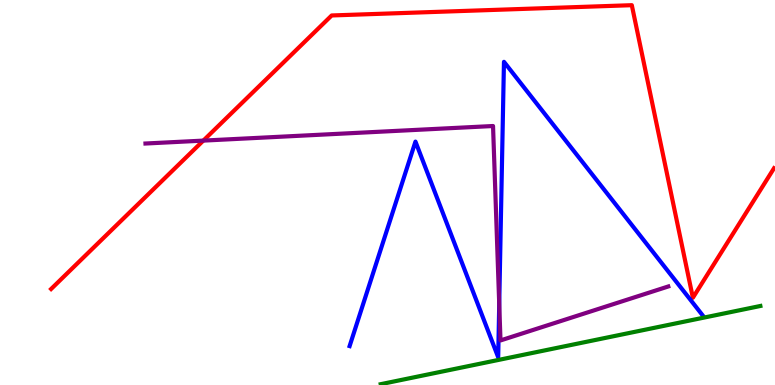[{'lines': ['blue', 'red'], 'intersections': []}, {'lines': ['green', 'red'], 'intersections': []}, {'lines': ['purple', 'red'], 'intersections': [{'x': 2.62, 'y': 6.35}]}, {'lines': ['blue', 'green'], 'intersections': []}, {'lines': ['blue', 'purple'], 'intersections': [{'x': 6.44, 'y': 2.1}]}, {'lines': ['green', 'purple'], 'intersections': []}]